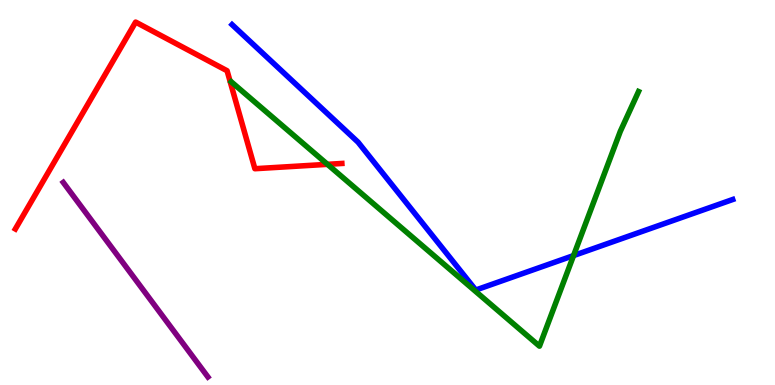[{'lines': ['blue', 'red'], 'intersections': []}, {'lines': ['green', 'red'], 'intersections': [{'x': 4.23, 'y': 5.73}]}, {'lines': ['purple', 'red'], 'intersections': []}, {'lines': ['blue', 'green'], 'intersections': [{'x': 7.4, 'y': 3.36}]}, {'lines': ['blue', 'purple'], 'intersections': []}, {'lines': ['green', 'purple'], 'intersections': []}]